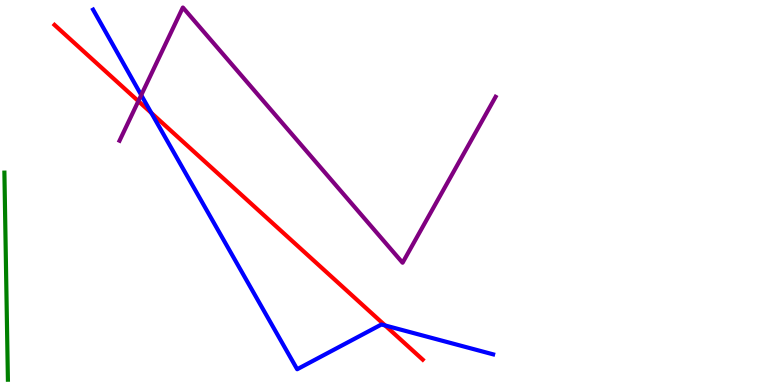[{'lines': ['blue', 'red'], 'intersections': [{'x': 1.95, 'y': 7.07}, {'x': 4.97, 'y': 1.55}]}, {'lines': ['green', 'red'], 'intersections': []}, {'lines': ['purple', 'red'], 'intersections': [{'x': 1.79, 'y': 7.37}]}, {'lines': ['blue', 'green'], 'intersections': []}, {'lines': ['blue', 'purple'], 'intersections': [{'x': 1.82, 'y': 7.53}]}, {'lines': ['green', 'purple'], 'intersections': []}]